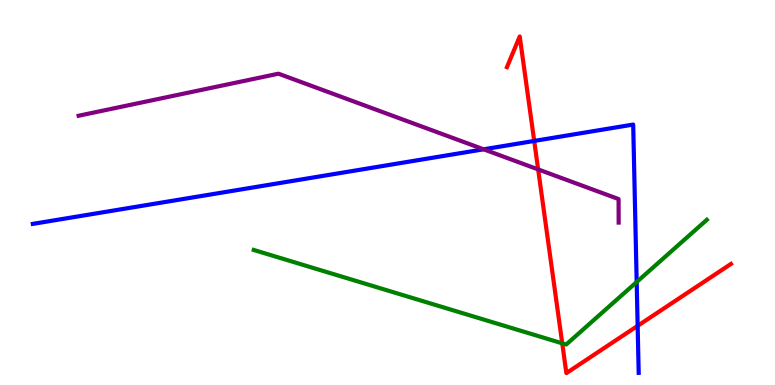[{'lines': ['blue', 'red'], 'intersections': [{'x': 6.89, 'y': 6.34}, {'x': 8.23, 'y': 1.54}]}, {'lines': ['green', 'red'], 'intersections': [{'x': 7.25, 'y': 1.08}]}, {'lines': ['purple', 'red'], 'intersections': [{'x': 6.94, 'y': 5.6}]}, {'lines': ['blue', 'green'], 'intersections': [{'x': 8.22, 'y': 2.67}]}, {'lines': ['blue', 'purple'], 'intersections': [{'x': 6.24, 'y': 6.12}]}, {'lines': ['green', 'purple'], 'intersections': []}]